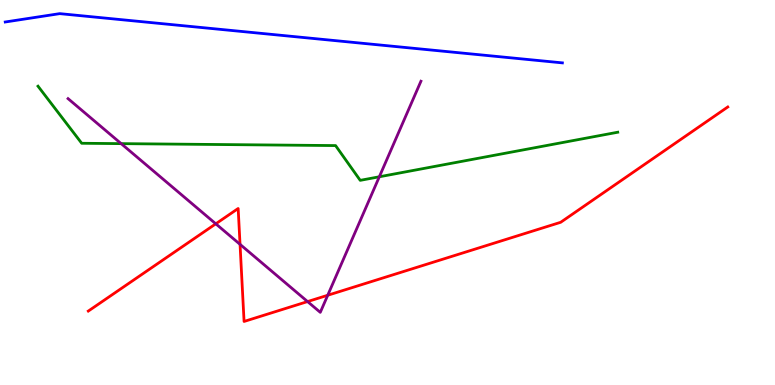[{'lines': ['blue', 'red'], 'intersections': []}, {'lines': ['green', 'red'], 'intersections': []}, {'lines': ['purple', 'red'], 'intersections': [{'x': 2.78, 'y': 4.19}, {'x': 3.1, 'y': 3.65}, {'x': 3.97, 'y': 2.17}, {'x': 4.23, 'y': 2.33}]}, {'lines': ['blue', 'green'], 'intersections': []}, {'lines': ['blue', 'purple'], 'intersections': []}, {'lines': ['green', 'purple'], 'intersections': [{'x': 1.56, 'y': 6.27}, {'x': 4.89, 'y': 5.41}]}]